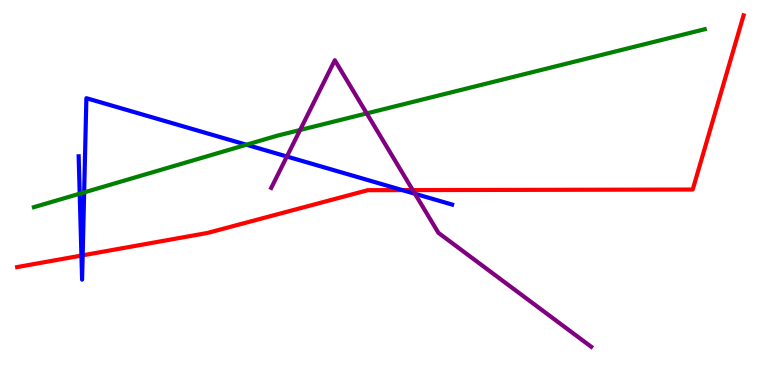[{'lines': ['blue', 'red'], 'intersections': [{'x': 1.05, 'y': 3.36}, {'x': 1.07, 'y': 3.37}, {'x': 5.19, 'y': 5.06}]}, {'lines': ['green', 'red'], 'intersections': []}, {'lines': ['purple', 'red'], 'intersections': [{'x': 5.33, 'y': 5.06}]}, {'lines': ['blue', 'green'], 'intersections': [{'x': 1.03, 'y': 4.97}, {'x': 1.09, 'y': 5.0}, {'x': 3.18, 'y': 6.24}]}, {'lines': ['blue', 'purple'], 'intersections': [{'x': 3.7, 'y': 5.93}, {'x': 5.35, 'y': 4.97}]}, {'lines': ['green', 'purple'], 'intersections': [{'x': 3.87, 'y': 6.62}, {'x': 4.73, 'y': 7.05}]}]